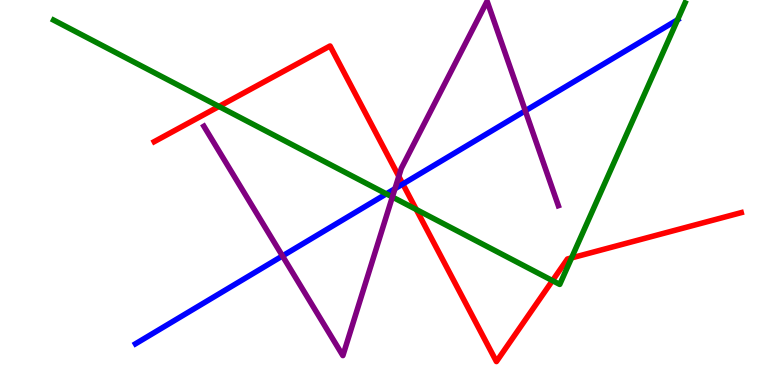[{'lines': ['blue', 'red'], 'intersections': [{'x': 5.2, 'y': 5.22}]}, {'lines': ['green', 'red'], 'intersections': [{'x': 2.83, 'y': 7.24}, {'x': 5.37, 'y': 4.56}, {'x': 7.13, 'y': 2.71}, {'x': 7.37, 'y': 3.3}]}, {'lines': ['purple', 'red'], 'intersections': [{'x': 5.15, 'y': 5.42}]}, {'lines': ['blue', 'green'], 'intersections': [{'x': 4.98, 'y': 4.96}, {'x': 8.74, 'y': 9.49}]}, {'lines': ['blue', 'purple'], 'intersections': [{'x': 3.64, 'y': 3.35}, {'x': 5.1, 'y': 5.1}, {'x': 6.78, 'y': 7.12}]}, {'lines': ['green', 'purple'], 'intersections': [{'x': 5.06, 'y': 4.88}]}]